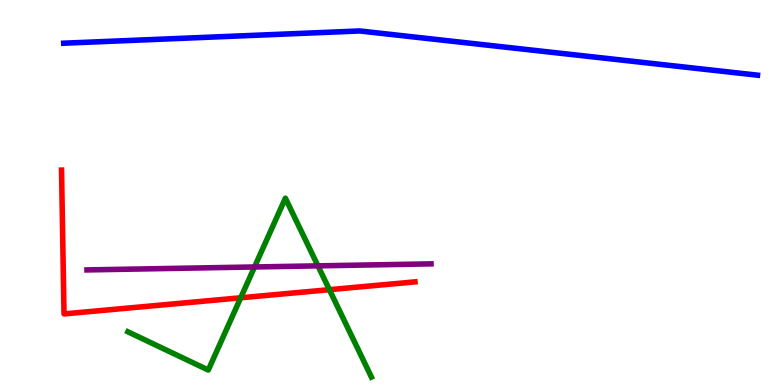[{'lines': ['blue', 'red'], 'intersections': []}, {'lines': ['green', 'red'], 'intersections': [{'x': 3.11, 'y': 2.27}, {'x': 4.25, 'y': 2.48}]}, {'lines': ['purple', 'red'], 'intersections': []}, {'lines': ['blue', 'green'], 'intersections': []}, {'lines': ['blue', 'purple'], 'intersections': []}, {'lines': ['green', 'purple'], 'intersections': [{'x': 3.28, 'y': 3.07}, {'x': 4.1, 'y': 3.09}]}]